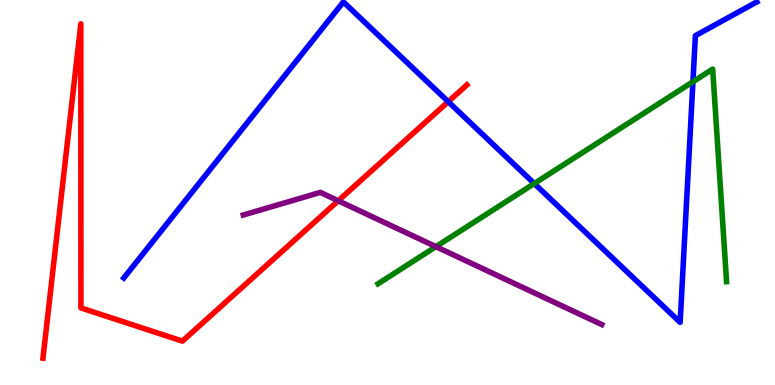[{'lines': ['blue', 'red'], 'intersections': [{'x': 5.78, 'y': 7.36}]}, {'lines': ['green', 'red'], 'intersections': []}, {'lines': ['purple', 'red'], 'intersections': [{'x': 4.36, 'y': 4.78}]}, {'lines': ['blue', 'green'], 'intersections': [{'x': 6.89, 'y': 5.23}, {'x': 8.94, 'y': 7.88}]}, {'lines': ['blue', 'purple'], 'intersections': []}, {'lines': ['green', 'purple'], 'intersections': [{'x': 5.62, 'y': 3.59}]}]